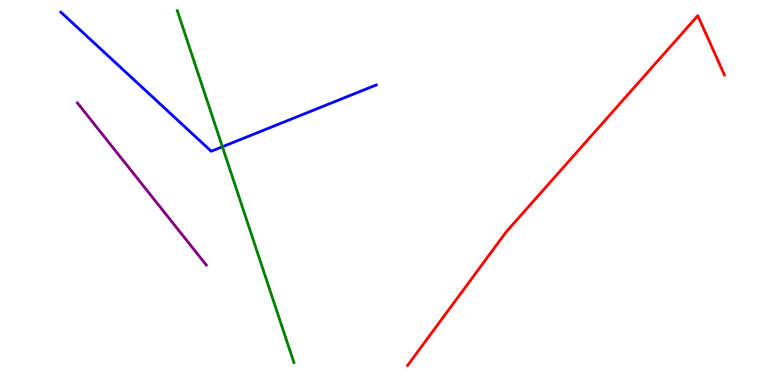[{'lines': ['blue', 'red'], 'intersections': []}, {'lines': ['green', 'red'], 'intersections': []}, {'lines': ['purple', 'red'], 'intersections': []}, {'lines': ['blue', 'green'], 'intersections': [{'x': 2.87, 'y': 6.19}]}, {'lines': ['blue', 'purple'], 'intersections': []}, {'lines': ['green', 'purple'], 'intersections': []}]